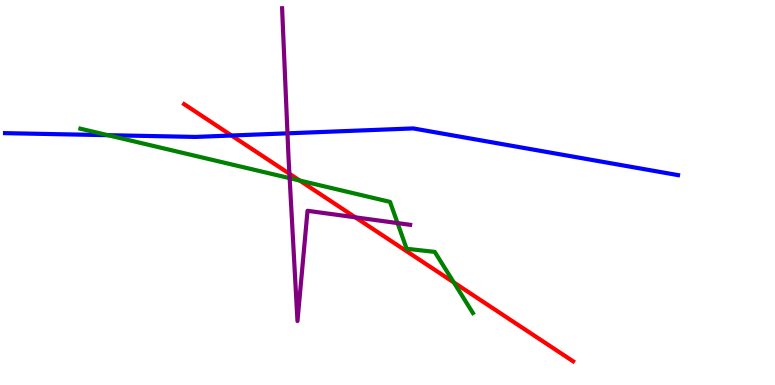[{'lines': ['blue', 'red'], 'intersections': [{'x': 2.99, 'y': 6.48}]}, {'lines': ['green', 'red'], 'intersections': [{'x': 3.87, 'y': 5.31}, {'x': 5.86, 'y': 2.66}]}, {'lines': ['purple', 'red'], 'intersections': [{'x': 3.73, 'y': 5.49}, {'x': 4.58, 'y': 4.36}]}, {'lines': ['blue', 'green'], 'intersections': [{'x': 1.39, 'y': 6.49}]}, {'lines': ['blue', 'purple'], 'intersections': [{'x': 3.71, 'y': 6.54}]}, {'lines': ['green', 'purple'], 'intersections': [{'x': 3.74, 'y': 5.37}, {'x': 5.13, 'y': 4.21}]}]